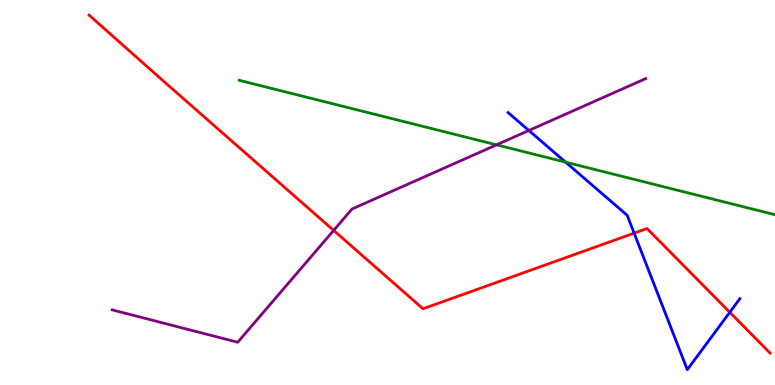[{'lines': ['blue', 'red'], 'intersections': [{'x': 8.18, 'y': 3.94}, {'x': 9.42, 'y': 1.89}]}, {'lines': ['green', 'red'], 'intersections': []}, {'lines': ['purple', 'red'], 'intersections': [{'x': 4.31, 'y': 4.02}]}, {'lines': ['blue', 'green'], 'intersections': [{'x': 7.3, 'y': 5.79}]}, {'lines': ['blue', 'purple'], 'intersections': [{'x': 6.82, 'y': 6.61}]}, {'lines': ['green', 'purple'], 'intersections': [{'x': 6.41, 'y': 6.24}]}]